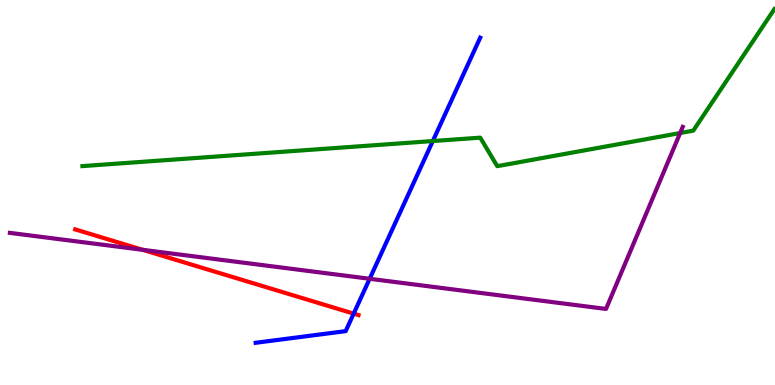[{'lines': ['blue', 'red'], 'intersections': [{'x': 4.56, 'y': 1.85}]}, {'lines': ['green', 'red'], 'intersections': []}, {'lines': ['purple', 'red'], 'intersections': [{'x': 1.84, 'y': 3.51}]}, {'lines': ['blue', 'green'], 'intersections': [{'x': 5.58, 'y': 6.34}]}, {'lines': ['blue', 'purple'], 'intersections': [{'x': 4.77, 'y': 2.76}]}, {'lines': ['green', 'purple'], 'intersections': [{'x': 8.78, 'y': 6.54}]}]